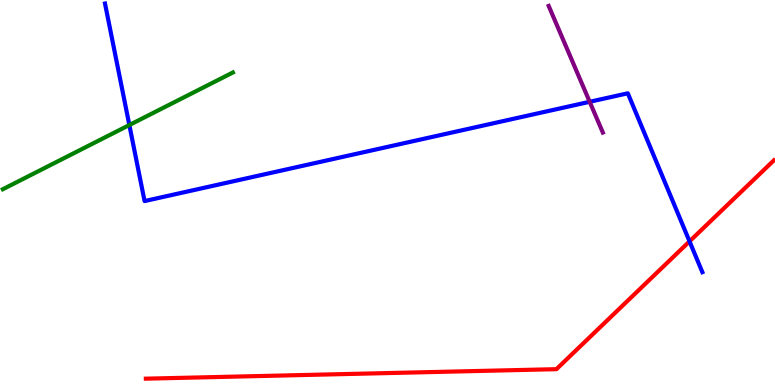[{'lines': ['blue', 'red'], 'intersections': [{'x': 8.9, 'y': 3.73}]}, {'lines': ['green', 'red'], 'intersections': []}, {'lines': ['purple', 'red'], 'intersections': []}, {'lines': ['blue', 'green'], 'intersections': [{'x': 1.67, 'y': 6.75}]}, {'lines': ['blue', 'purple'], 'intersections': [{'x': 7.61, 'y': 7.36}]}, {'lines': ['green', 'purple'], 'intersections': []}]